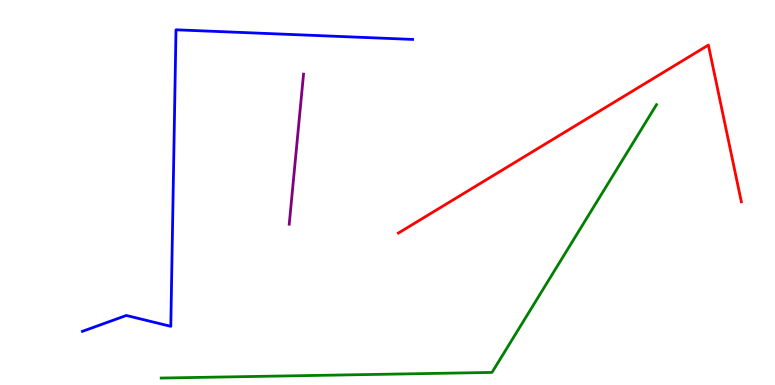[{'lines': ['blue', 'red'], 'intersections': []}, {'lines': ['green', 'red'], 'intersections': []}, {'lines': ['purple', 'red'], 'intersections': []}, {'lines': ['blue', 'green'], 'intersections': []}, {'lines': ['blue', 'purple'], 'intersections': []}, {'lines': ['green', 'purple'], 'intersections': []}]